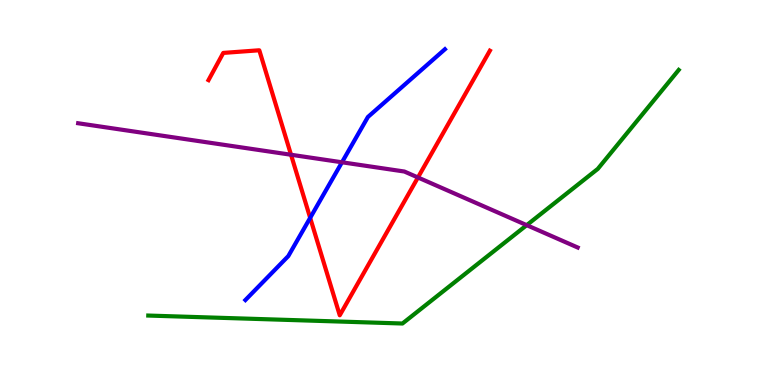[{'lines': ['blue', 'red'], 'intersections': [{'x': 4.0, 'y': 4.34}]}, {'lines': ['green', 'red'], 'intersections': []}, {'lines': ['purple', 'red'], 'intersections': [{'x': 3.76, 'y': 5.98}, {'x': 5.39, 'y': 5.39}]}, {'lines': ['blue', 'green'], 'intersections': []}, {'lines': ['blue', 'purple'], 'intersections': [{'x': 4.41, 'y': 5.78}]}, {'lines': ['green', 'purple'], 'intersections': [{'x': 6.8, 'y': 4.15}]}]